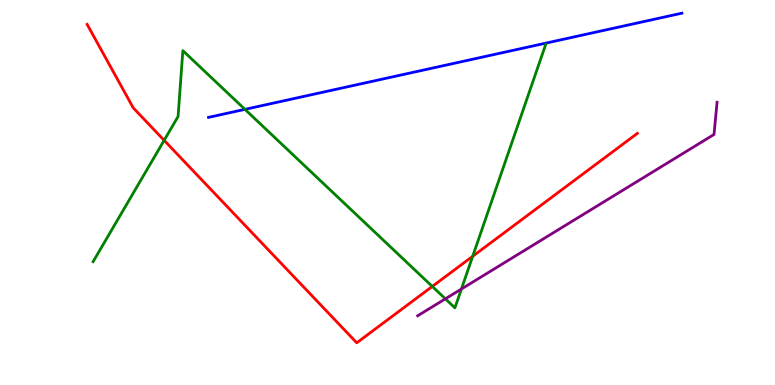[{'lines': ['blue', 'red'], 'intersections': []}, {'lines': ['green', 'red'], 'intersections': [{'x': 2.12, 'y': 6.36}, {'x': 5.58, 'y': 2.56}, {'x': 6.1, 'y': 3.34}]}, {'lines': ['purple', 'red'], 'intersections': []}, {'lines': ['blue', 'green'], 'intersections': [{'x': 3.16, 'y': 7.16}]}, {'lines': ['blue', 'purple'], 'intersections': []}, {'lines': ['green', 'purple'], 'intersections': [{'x': 5.75, 'y': 2.24}, {'x': 5.95, 'y': 2.49}]}]